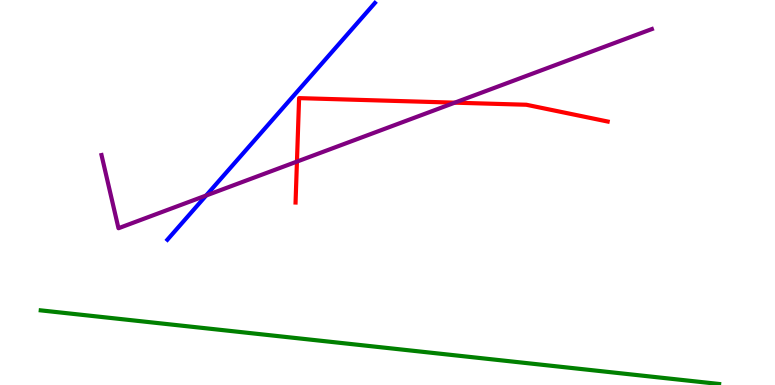[{'lines': ['blue', 'red'], 'intersections': []}, {'lines': ['green', 'red'], 'intersections': []}, {'lines': ['purple', 'red'], 'intersections': [{'x': 3.83, 'y': 5.8}, {'x': 5.87, 'y': 7.33}]}, {'lines': ['blue', 'green'], 'intersections': []}, {'lines': ['blue', 'purple'], 'intersections': [{'x': 2.66, 'y': 4.92}]}, {'lines': ['green', 'purple'], 'intersections': []}]